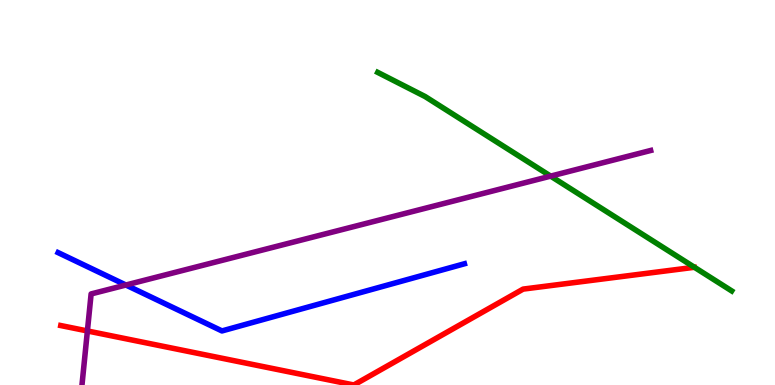[{'lines': ['blue', 'red'], 'intersections': []}, {'lines': ['green', 'red'], 'intersections': []}, {'lines': ['purple', 'red'], 'intersections': [{'x': 1.13, 'y': 1.4}]}, {'lines': ['blue', 'green'], 'intersections': []}, {'lines': ['blue', 'purple'], 'intersections': [{'x': 1.62, 'y': 2.6}]}, {'lines': ['green', 'purple'], 'intersections': [{'x': 7.11, 'y': 5.43}]}]